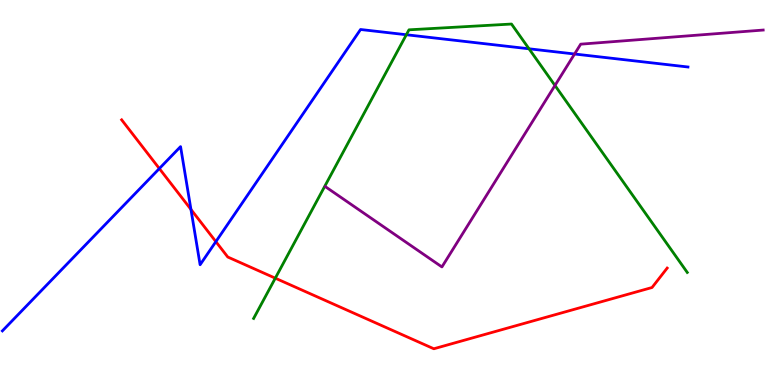[{'lines': ['blue', 'red'], 'intersections': [{'x': 2.06, 'y': 5.62}, {'x': 2.46, 'y': 4.56}, {'x': 2.79, 'y': 3.72}]}, {'lines': ['green', 'red'], 'intersections': [{'x': 3.55, 'y': 2.77}]}, {'lines': ['purple', 'red'], 'intersections': []}, {'lines': ['blue', 'green'], 'intersections': [{'x': 5.24, 'y': 9.1}, {'x': 6.83, 'y': 8.73}]}, {'lines': ['blue', 'purple'], 'intersections': [{'x': 7.41, 'y': 8.6}]}, {'lines': ['green', 'purple'], 'intersections': [{'x': 7.16, 'y': 7.78}]}]